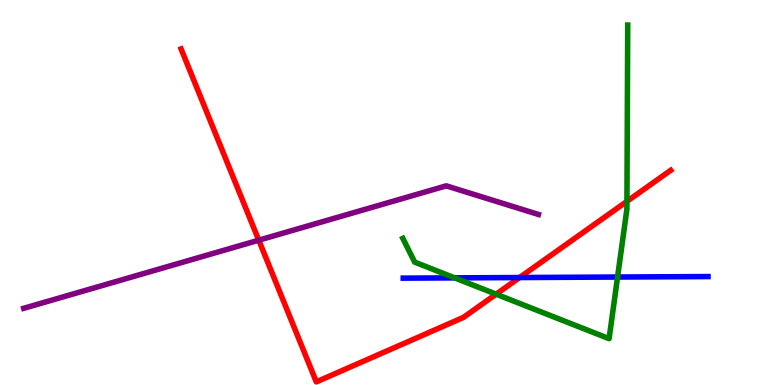[{'lines': ['blue', 'red'], 'intersections': [{'x': 6.7, 'y': 2.79}]}, {'lines': ['green', 'red'], 'intersections': [{'x': 6.4, 'y': 2.36}, {'x': 8.09, 'y': 4.77}]}, {'lines': ['purple', 'red'], 'intersections': [{'x': 3.34, 'y': 3.76}]}, {'lines': ['blue', 'green'], 'intersections': [{'x': 5.87, 'y': 2.78}, {'x': 7.97, 'y': 2.8}]}, {'lines': ['blue', 'purple'], 'intersections': []}, {'lines': ['green', 'purple'], 'intersections': []}]